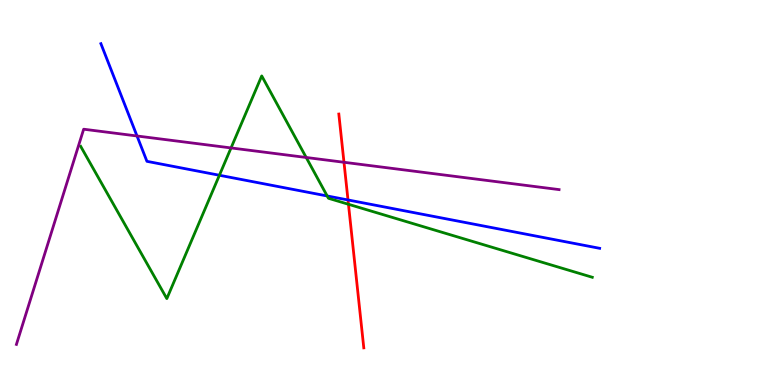[{'lines': ['blue', 'red'], 'intersections': [{'x': 4.49, 'y': 4.81}]}, {'lines': ['green', 'red'], 'intersections': [{'x': 4.5, 'y': 4.69}]}, {'lines': ['purple', 'red'], 'intersections': [{'x': 4.44, 'y': 5.78}]}, {'lines': ['blue', 'green'], 'intersections': [{'x': 2.83, 'y': 5.45}, {'x': 4.22, 'y': 4.91}]}, {'lines': ['blue', 'purple'], 'intersections': [{'x': 1.77, 'y': 6.47}]}, {'lines': ['green', 'purple'], 'intersections': [{'x': 2.98, 'y': 6.16}, {'x': 3.95, 'y': 5.91}]}]